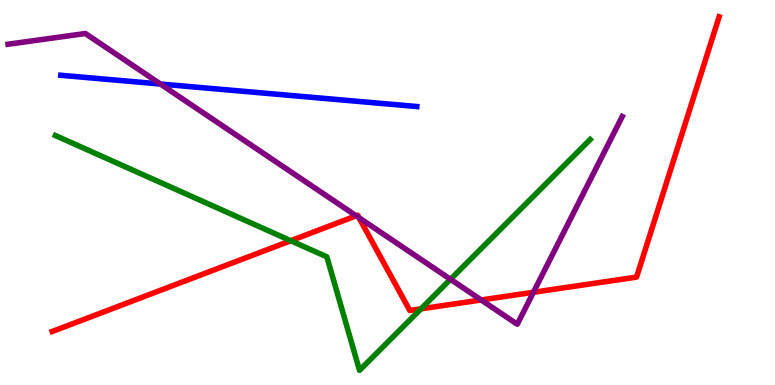[{'lines': ['blue', 'red'], 'intersections': []}, {'lines': ['green', 'red'], 'intersections': [{'x': 3.75, 'y': 3.75}, {'x': 5.43, 'y': 1.98}]}, {'lines': ['purple', 'red'], 'intersections': [{'x': 4.6, 'y': 4.39}, {'x': 4.63, 'y': 4.35}, {'x': 6.21, 'y': 2.21}, {'x': 6.88, 'y': 2.41}]}, {'lines': ['blue', 'green'], 'intersections': []}, {'lines': ['blue', 'purple'], 'intersections': [{'x': 2.07, 'y': 7.82}]}, {'lines': ['green', 'purple'], 'intersections': [{'x': 5.81, 'y': 2.75}]}]